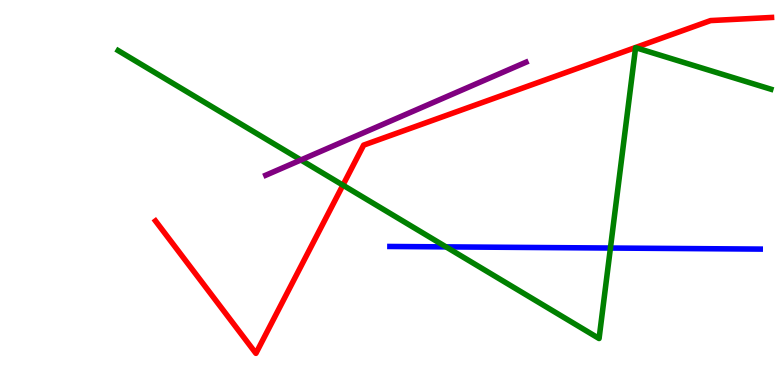[{'lines': ['blue', 'red'], 'intersections': []}, {'lines': ['green', 'red'], 'intersections': [{'x': 4.42, 'y': 5.19}]}, {'lines': ['purple', 'red'], 'intersections': []}, {'lines': ['blue', 'green'], 'intersections': [{'x': 5.76, 'y': 3.59}, {'x': 7.88, 'y': 3.56}]}, {'lines': ['blue', 'purple'], 'intersections': []}, {'lines': ['green', 'purple'], 'intersections': [{'x': 3.88, 'y': 5.84}]}]